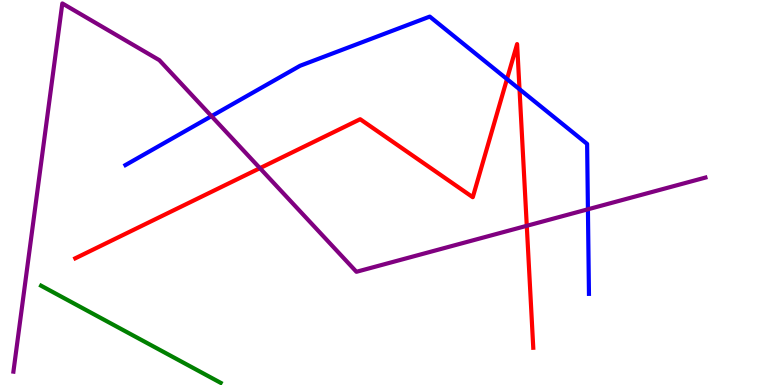[{'lines': ['blue', 'red'], 'intersections': [{'x': 6.54, 'y': 7.95}, {'x': 6.7, 'y': 7.68}]}, {'lines': ['green', 'red'], 'intersections': []}, {'lines': ['purple', 'red'], 'intersections': [{'x': 3.35, 'y': 5.63}, {'x': 6.8, 'y': 4.14}]}, {'lines': ['blue', 'green'], 'intersections': []}, {'lines': ['blue', 'purple'], 'intersections': [{'x': 2.73, 'y': 6.98}, {'x': 7.59, 'y': 4.56}]}, {'lines': ['green', 'purple'], 'intersections': []}]